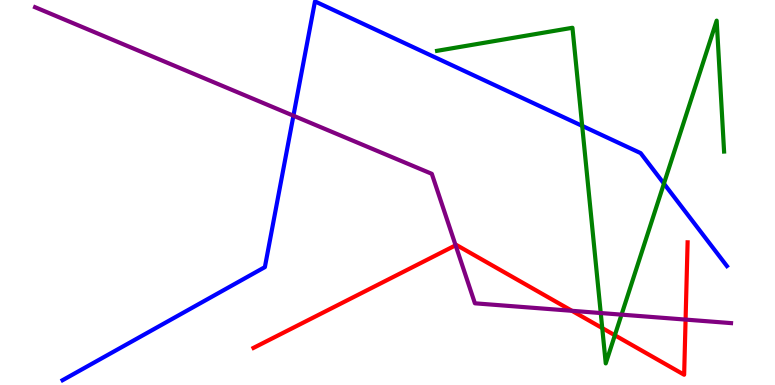[{'lines': ['blue', 'red'], 'intersections': []}, {'lines': ['green', 'red'], 'intersections': [{'x': 7.77, 'y': 1.48}, {'x': 7.93, 'y': 1.29}]}, {'lines': ['purple', 'red'], 'intersections': [{'x': 5.88, 'y': 3.63}, {'x': 7.38, 'y': 1.93}, {'x': 8.85, 'y': 1.7}]}, {'lines': ['blue', 'green'], 'intersections': [{'x': 7.51, 'y': 6.73}, {'x': 8.57, 'y': 5.23}]}, {'lines': ['blue', 'purple'], 'intersections': [{'x': 3.79, 'y': 6.99}]}, {'lines': ['green', 'purple'], 'intersections': [{'x': 7.75, 'y': 1.87}, {'x': 8.02, 'y': 1.83}]}]